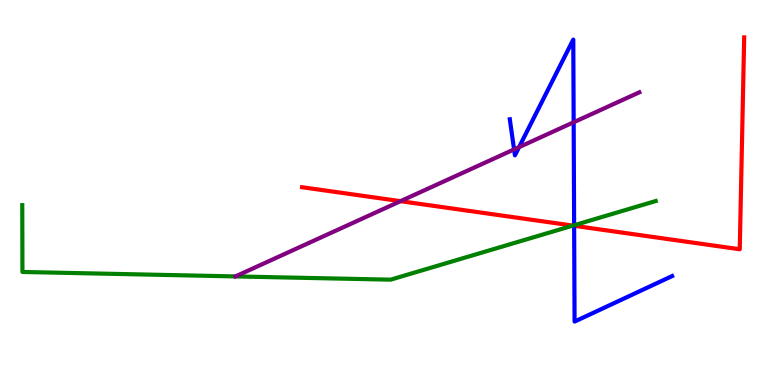[{'lines': ['blue', 'red'], 'intersections': [{'x': 7.41, 'y': 4.14}]}, {'lines': ['green', 'red'], 'intersections': [{'x': 7.39, 'y': 4.14}]}, {'lines': ['purple', 'red'], 'intersections': [{'x': 5.17, 'y': 4.77}]}, {'lines': ['blue', 'green'], 'intersections': [{'x': 7.41, 'y': 4.15}]}, {'lines': ['blue', 'purple'], 'intersections': [{'x': 6.63, 'y': 6.12}, {'x': 6.7, 'y': 6.18}, {'x': 7.4, 'y': 6.82}]}, {'lines': ['green', 'purple'], 'intersections': [{'x': 3.04, 'y': 2.82}]}]